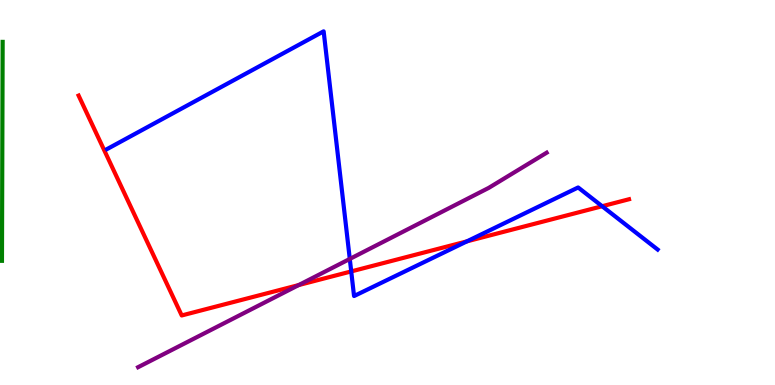[{'lines': ['blue', 'red'], 'intersections': [{'x': 4.53, 'y': 2.95}, {'x': 6.02, 'y': 3.73}, {'x': 7.77, 'y': 4.64}]}, {'lines': ['green', 'red'], 'intersections': []}, {'lines': ['purple', 'red'], 'intersections': [{'x': 3.85, 'y': 2.6}]}, {'lines': ['blue', 'green'], 'intersections': []}, {'lines': ['blue', 'purple'], 'intersections': [{'x': 4.51, 'y': 3.27}]}, {'lines': ['green', 'purple'], 'intersections': []}]